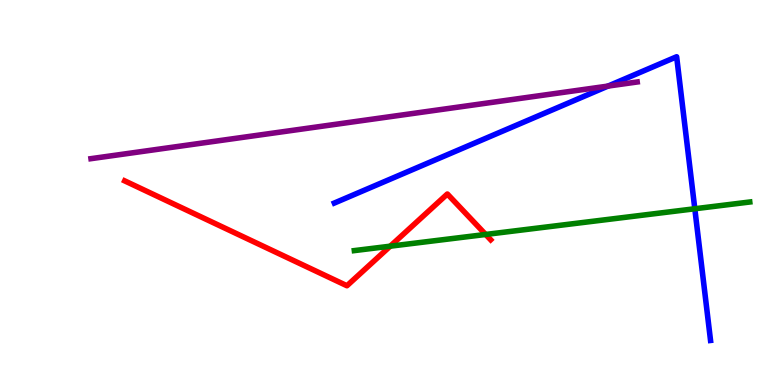[{'lines': ['blue', 'red'], 'intersections': []}, {'lines': ['green', 'red'], 'intersections': [{'x': 5.04, 'y': 3.61}, {'x': 6.27, 'y': 3.91}]}, {'lines': ['purple', 'red'], 'intersections': []}, {'lines': ['blue', 'green'], 'intersections': [{'x': 8.97, 'y': 4.58}]}, {'lines': ['blue', 'purple'], 'intersections': [{'x': 7.85, 'y': 7.76}]}, {'lines': ['green', 'purple'], 'intersections': []}]